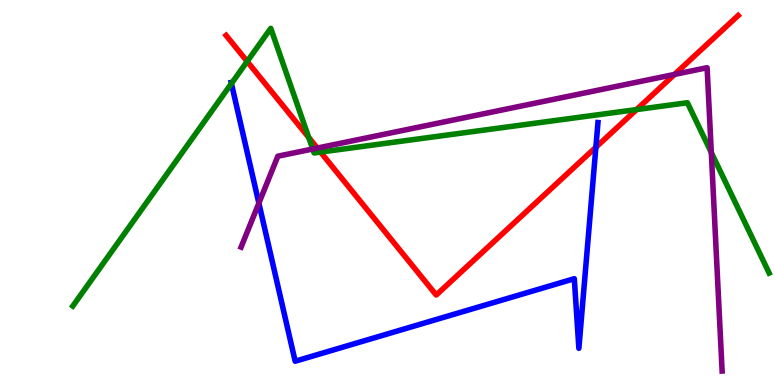[{'lines': ['blue', 'red'], 'intersections': [{'x': 7.69, 'y': 6.18}]}, {'lines': ['green', 'red'], 'intersections': [{'x': 3.19, 'y': 8.4}, {'x': 3.98, 'y': 6.43}, {'x': 4.14, 'y': 6.05}, {'x': 8.21, 'y': 7.15}]}, {'lines': ['purple', 'red'], 'intersections': [{'x': 4.09, 'y': 6.15}, {'x': 8.7, 'y': 8.07}]}, {'lines': ['blue', 'green'], 'intersections': [{'x': 2.99, 'y': 7.83}]}, {'lines': ['blue', 'purple'], 'intersections': [{'x': 3.34, 'y': 4.72}]}, {'lines': ['green', 'purple'], 'intersections': [{'x': 4.04, 'y': 6.13}, {'x': 9.18, 'y': 6.04}]}]